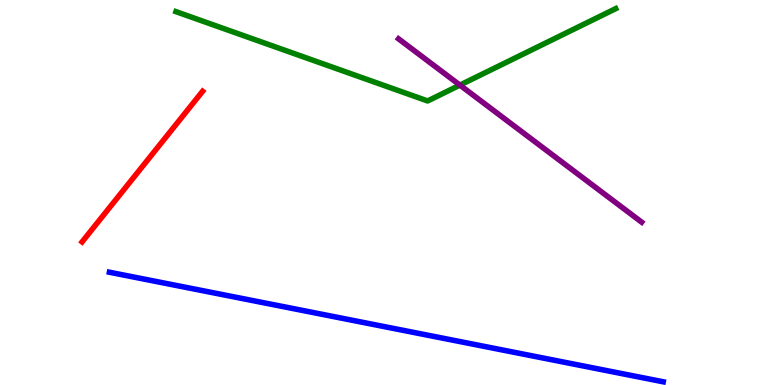[{'lines': ['blue', 'red'], 'intersections': []}, {'lines': ['green', 'red'], 'intersections': []}, {'lines': ['purple', 'red'], 'intersections': []}, {'lines': ['blue', 'green'], 'intersections': []}, {'lines': ['blue', 'purple'], 'intersections': []}, {'lines': ['green', 'purple'], 'intersections': [{'x': 5.93, 'y': 7.79}]}]